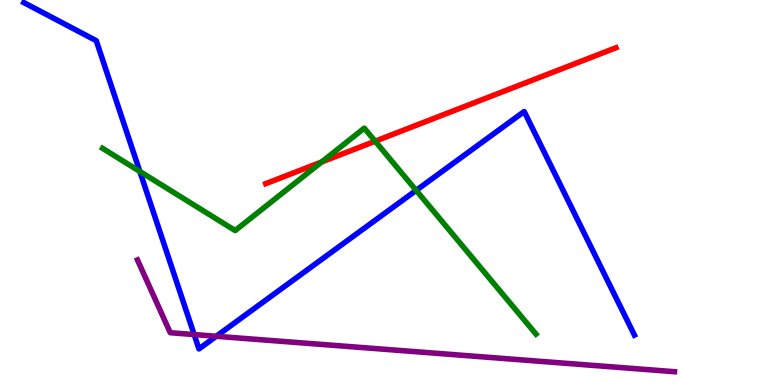[{'lines': ['blue', 'red'], 'intersections': []}, {'lines': ['green', 'red'], 'intersections': [{'x': 4.15, 'y': 5.79}, {'x': 4.84, 'y': 6.33}]}, {'lines': ['purple', 'red'], 'intersections': []}, {'lines': ['blue', 'green'], 'intersections': [{'x': 1.8, 'y': 5.55}, {'x': 5.37, 'y': 5.06}]}, {'lines': ['blue', 'purple'], 'intersections': [{'x': 2.51, 'y': 1.31}, {'x': 2.79, 'y': 1.27}]}, {'lines': ['green', 'purple'], 'intersections': []}]